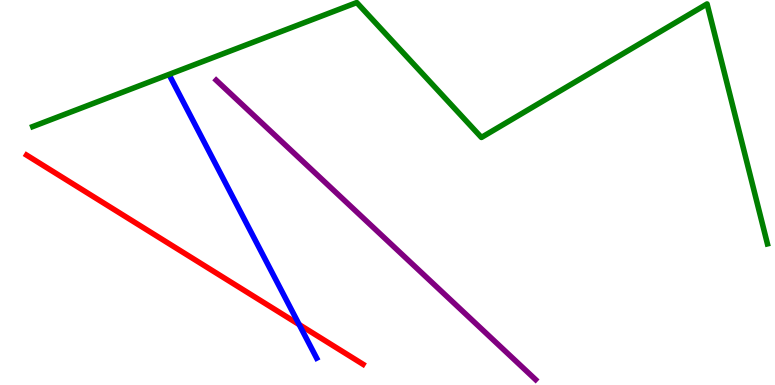[{'lines': ['blue', 'red'], 'intersections': [{'x': 3.86, 'y': 1.57}]}, {'lines': ['green', 'red'], 'intersections': []}, {'lines': ['purple', 'red'], 'intersections': []}, {'lines': ['blue', 'green'], 'intersections': []}, {'lines': ['blue', 'purple'], 'intersections': []}, {'lines': ['green', 'purple'], 'intersections': []}]